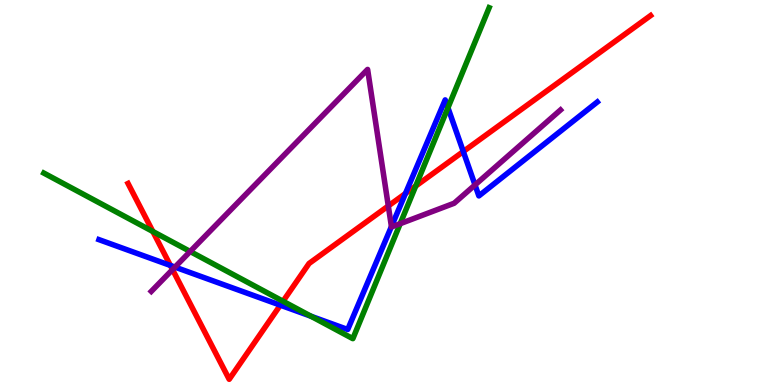[{'lines': ['blue', 'red'], 'intersections': [{'x': 2.2, 'y': 3.11}, {'x': 3.62, 'y': 2.07}, {'x': 5.23, 'y': 4.97}, {'x': 5.98, 'y': 6.06}]}, {'lines': ['green', 'red'], 'intersections': [{'x': 1.97, 'y': 3.99}, {'x': 3.65, 'y': 2.18}, {'x': 5.36, 'y': 5.17}]}, {'lines': ['purple', 'red'], 'intersections': [{'x': 2.23, 'y': 3.0}, {'x': 5.01, 'y': 4.65}]}, {'lines': ['blue', 'green'], 'intersections': [{'x': 4.01, 'y': 1.79}, {'x': 5.78, 'y': 7.2}]}, {'lines': ['blue', 'purple'], 'intersections': [{'x': 2.26, 'y': 3.06}, {'x': 5.05, 'y': 4.12}, {'x': 6.13, 'y': 5.2}]}, {'lines': ['green', 'purple'], 'intersections': [{'x': 2.45, 'y': 3.47}, {'x': 5.16, 'y': 4.19}]}]